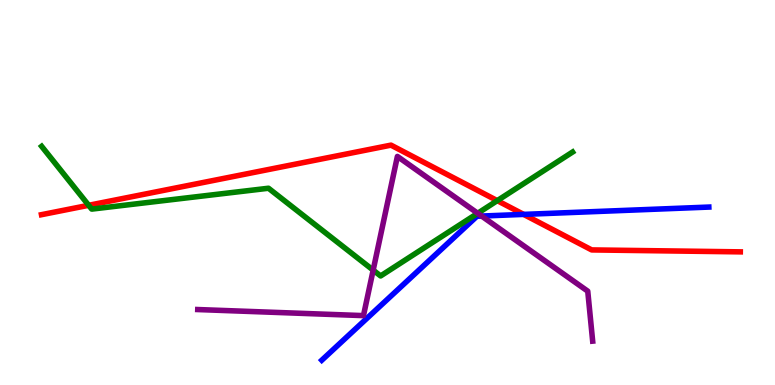[{'lines': ['blue', 'red'], 'intersections': [{'x': 6.76, 'y': 4.43}]}, {'lines': ['green', 'red'], 'intersections': [{'x': 1.14, 'y': 4.67}, {'x': 6.42, 'y': 4.79}]}, {'lines': ['purple', 'red'], 'intersections': []}, {'lines': ['blue', 'green'], 'intersections': []}, {'lines': ['blue', 'purple'], 'intersections': [{'x': 6.21, 'y': 4.39}]}, {'lines': ['green', 'purple'], 'intersections': [{'x': 4.82, 'y': 2.98}, {'x': 6.16, 'y': 4.46}]}]